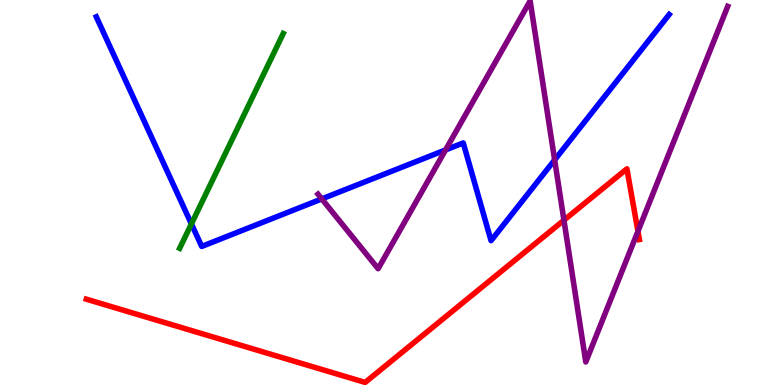[{'lines': ['blue', 'red'], 'intersections': []}, {'lines': ['green', 'red'], 'intersections': []}, {'lines': ['purple', 'red'], 'intersections': [{'x': 7.28, 'y': 4.28}, {'x': 8.23, 'y': 3.99}]}, {'lines': ['blue', 'green'], 'intersections': [{'x': 2.47, 'y': 4.18}]}, {'lines': ['blue', 'purple'], 'intersections': [{'x': 4.15, 'y': 4.83}, {'x': 5.75, 'y': 6.11}, {'x': 7.16, 'y': 5.85}]}, {'lines': ['green', 'purple'], 'intersections': []}]